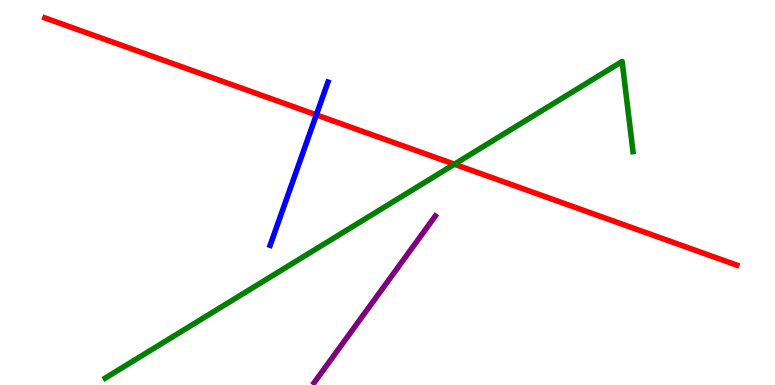[{'lines': ['blue', 'red'], 'intersections': [{'x': 4.08, 'y': 7.02}]}, {'lines': ['green', 'red'], 'intersections': [{'x': 5.86, 'y': 5.73}]}, {'lines': ['purple', 'red'], 'intersections': []}, {'lines': ['blue', 'green'], 'intersections': []}, {'lines': ['blue', 'purple'], 'intersections': []}, {'lines': ['green', 'purple'], 'intersections': []}]